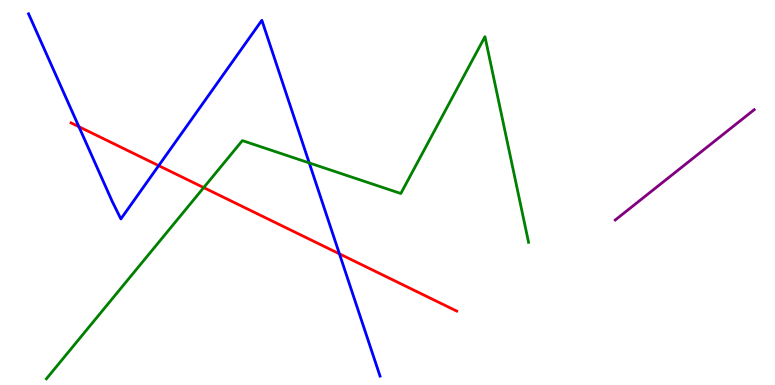[{'lines': ['blue', 'red'], 'intersections': [{'x': 1.02, 'y': 6.71}, {'x': 2.05, 'y': 5.7}, {'x': 4.38, 'y': 3.41}]}, {'lines': ['green', 'red'], 'intersections': [{'x': 2.63, 'y': 5.13}]}, {'lines': ['purple', 'red'], 'intersections': []}, {'lines': ['blue', 'green'], 'intersections': [{'x': 3.99, 'y': 5.77}]}, {'lines': ['blue', 'purple'], 'intersections': []}, {'lines': ['green', 'purple'], 'intersections': []}]